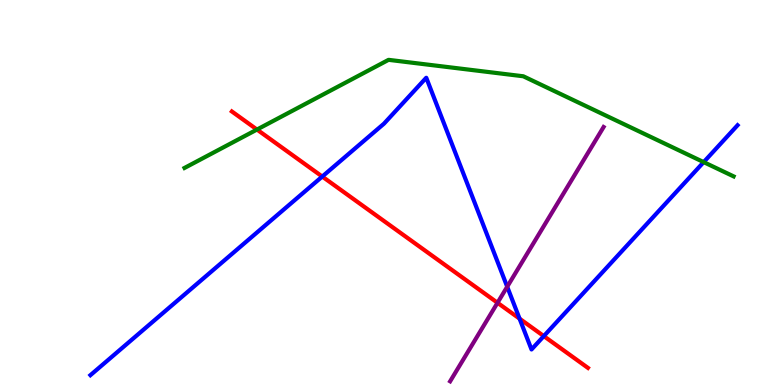[{'lines': ['blue', 'red'], 'intersections': [{'x': 4.16, 'y': 5.41}, {'x': 6.7, 'y': 1.72}, {'x': 7.02, 'y': 1.27}]}, {'lines': ['green', 'red'], 'intersections': [{'x': 3.32, 'y': 6.64}]}, {'lines': ['purple', 'red'], 'intersections': [{'x': 6.42, 'y': 2.14}]}, {'lines': ['blue', 'green'], 'intersections': [{'x': 9.08, 'y': 5.79}]}, {'lines': ['blue', 'purple'], 'intersections': [{'x': 6.54, 'y': 2.55}]}, {'lines': ['green', 'purple'], 'intersections': []}]